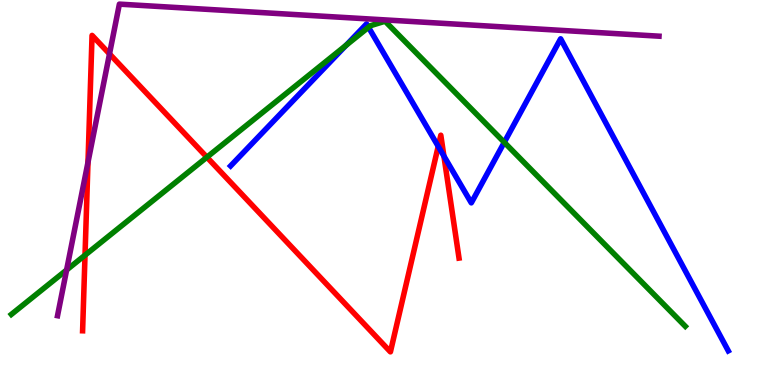[{'lines': ['blue', 'red'], 'intersections': [{'x': 5.65, 'y': 6.2}, {'x': 5.73, 'y': 5.95}]}, {'lines': ['green', 'red'], 'intersections': [{'x': 1.1, 'y': 3.37}, {'x': 2.67, 'y': 5.92}]}, {'lines': ['purple', 'red'], 'intersections': [{'x': 1.14, 'y': 5.79}, {'x': 1.41, 'y': 8.6}]}, {'lines': ['blue', 'green'], 'intersections': [{'x': 4.46, 'y': 8.82}, {'x': 4.75, 'y': 9.29}, {'x': 6.51, 'y': 6.3}]}, {'lines': ['blue', 'purple'], 'intersections': []}, {'lines': ['green', 'purple'], 'intersections': [{'x': 0.859, 'y': 2.99}]}]